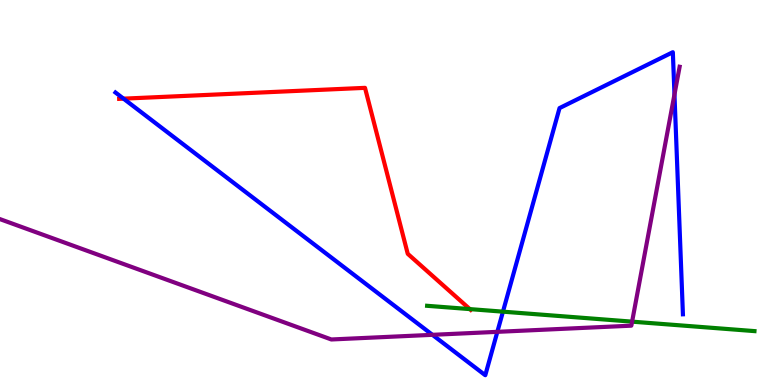[{'lines': ['blue', 'red'], 'intersections': [{'x': 1.59, 'y': 7.44}]}, {'lines': ['green', 'red'], 'intersections': [{'x': 6.06, 'y': 1.97}]}, {'lines': ['purple', 'red'], 'intersections': []}, {'lines': ['blue', 'green'], 'intersections': [{'x': 6.49, 'y': 1.9}]}, {'lines': ['blue', 'purple'], 'intersections': [{'x': 5.58, 'y': 1.3}, {'x': 6.42, 'y': 1.38}, {'x': 8.7, 'y': 7.55}]}, {'lines': ['green', 'purple'], 'intersections': [{'x': 8.16, 'y': 1.65}]}]